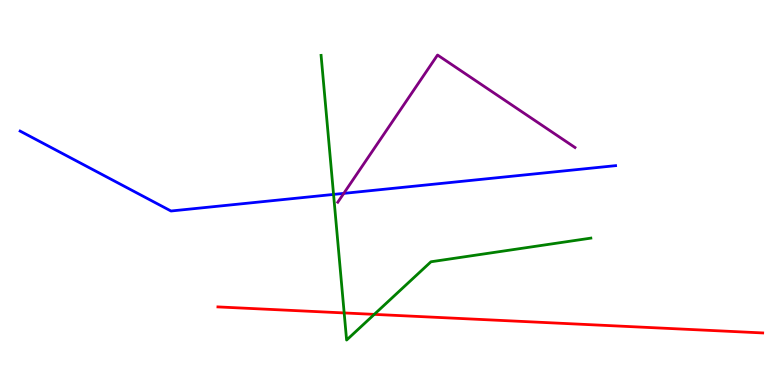[{'lines': ['blue', 'red'], 'intersections': []}, {'lines': ['green', 'red'], 'intersections': [{'x': 4.44, 'y': 1.87}, {'x': 4.83, 'y': 1.83}]}, {'lines': ['purple', 'red'], 'intersections': []}, {'lines': ['blue', 'green'], 'intersections': [{'x': 4.3, 'y': 4.95}]}, {'lines': ['blue', 'purple'], 'intersections': [{'x': 4.44, 'y': 4.98}]}, {'lines': ['green', 'purple'], 'intersections': []}]